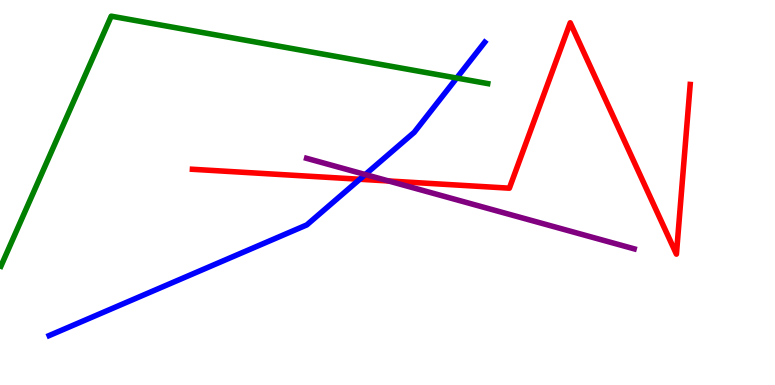[{'lines': ['blue', 'red'], 'intersections': [{'x': 4.64, 'y': 5.34}]}, {'lines': ['green', 'red'], 'intersections': []}, {'lines': ['purple', 'red'], 'intersections': [{'x': 5.01, 'y': 5.3}]}, {'lines': ['blue', 'green'], 'intersections': [{'x': 5.89, 'y': 7.97}]}, {'lines': ['blue', 'purple'], 'intersections': [{'x': 4.71, 'y': 5.47}]}, {'lines': ['green', 'purple'], 'intersections': []}]